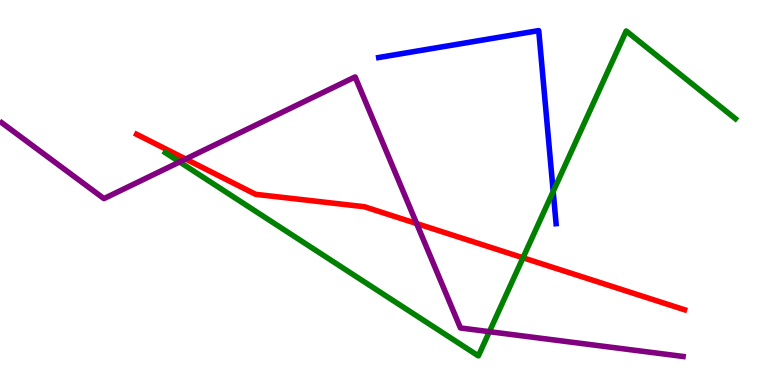[{'lines': ['blue', 'red'], 'intersections': []}, {'lines': ['green', 'red'], 'intersections': [{'x': 6.75, 'y': 3.3}]}, {'lines': ['purple', 'red'], 'intersections': [{'x': 2.4, 'y': 5.87}, {'x': 5.38, 'y': 4.19}]}, {'lines': ['blue', 'green'], 'intersections': [{'x': 7.14, 'y': 5.03}]}, {'lines': ['blue', 'purple'], 'intersections': []}, {'lines': ['green', 'purple'], 'intersections': [{'x': 2.32, 'y': 5.79}, {'x': 6.31, 'y': 1.39}]}]